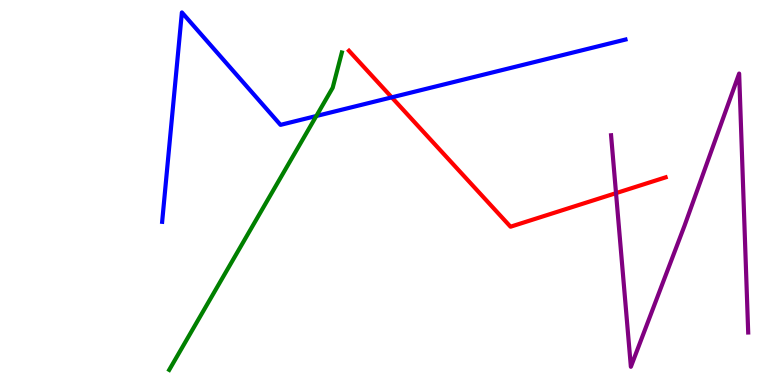[{'lines': ['blue', 'red'], 'intersections': [{'x': 5.05, 'y': 7.47}]}, {'lines': ['green', 'red'], 'intersections': []}, {'lines': ['purple', 'red'], 'intersections': [{'x': 7.95, 'y': 4.98}]}, {'lines': ['blue', 'green'], 'intersections': [{'x': 4.08, 'y': 6.99}]}, {'lines': ['blue', 'purple'], 'intersections': []}, {'lines': ['green', 'purple'], 'intersections': []}]